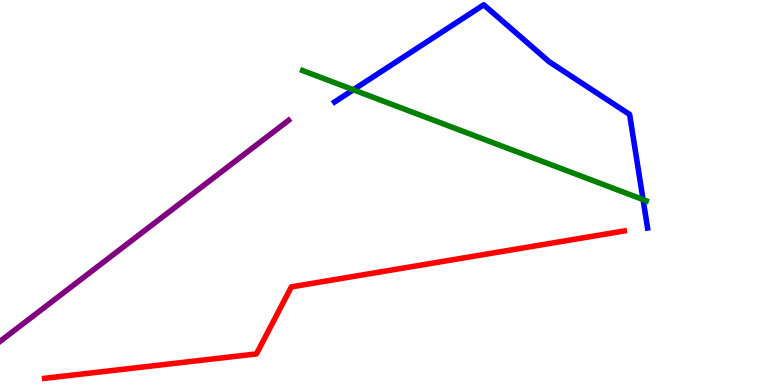[{'lines': ['blue', 'red'], 'intersections': []}, {'lines': ['green', 'red'], 'intersections': []}, {'lines': ['purple', 'red'], 'intersections': []}, {'lines': ['blue', 'green'], 'intersections': [{'x': 4.56, 'y': 7.67}, {'x': 8.3, 'y': 4.82}]}, {'lines': ['blue', 'purple'], 'intersections': []}, {'lines': ['green', 'purple'], 'intersections': []}]